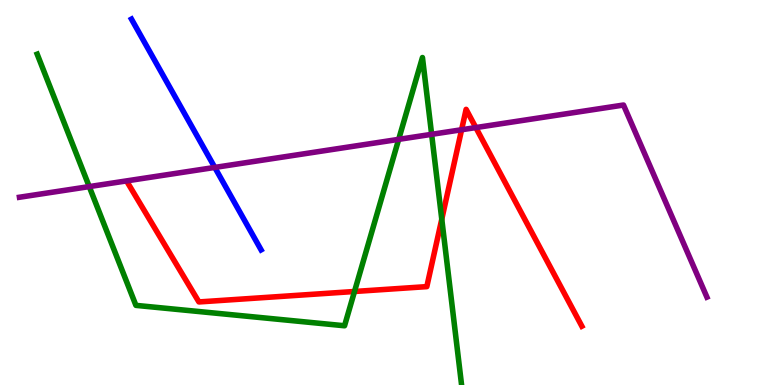[{'lines': ['blue', 'red'], 'intersections': []}, {'lines': ['green', 'red'], 'intersections': [{'x': 4.57, 'y': 2.43}, {'x': 5.7, 'y': 4.31}]}, {'lines': ['purple', 'red'], 'intersections': [{'x': 5.96, 'y': 6.63}, {'x': 6.14, 'y': 6.69}]}, {'lines': ['blue', 'green'], 'intersections': []}, {'lines': ['blue', 'purple'], 'intersections': [{'x': 2.77, 'y': 5.65}]}, {'lines': ['green', 'purple'], 'intersections': [{'x': 1.15, 'y': 5.15}, {'x': 5.14, 'y': 6.38}, {'x': 5.57, 'y': 6.51}]}]